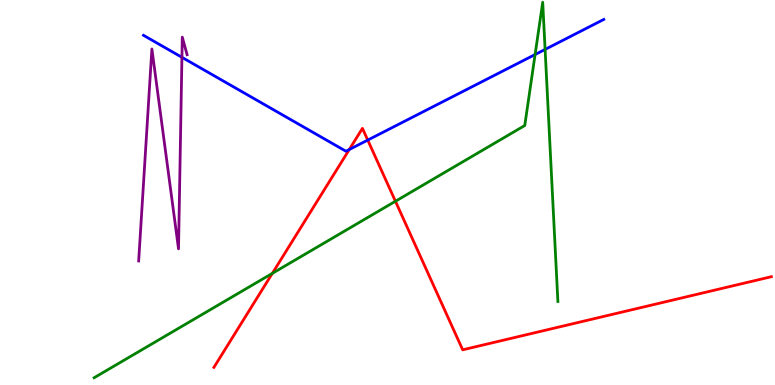[{'lines': ['blue', 'red'], 'intersections': [{'x': 4.51, 'y': 6.12}, {'x': 4.75, 'y': 6.36}]}, {'lines': ['green', 'red'], 'intersections': [{'x': 3.51, 'y': 2.9}, {'x': 5.1, 'y': 4.77}]}, {'lines': ['purple', 'red'], 'intersections': []}, {'lines': ['blue', 'green'], 'intersections': [{'x': 6.9, 'y': 8.58}, {'x': 7.03, 'y': 8.72}]}, {'lines': ['blue', 'purple'], 'intersections': [{'x': 2.35, 'y': 8.51}]}, {'lines': ['green', 'purple'], 'intersections': []}]